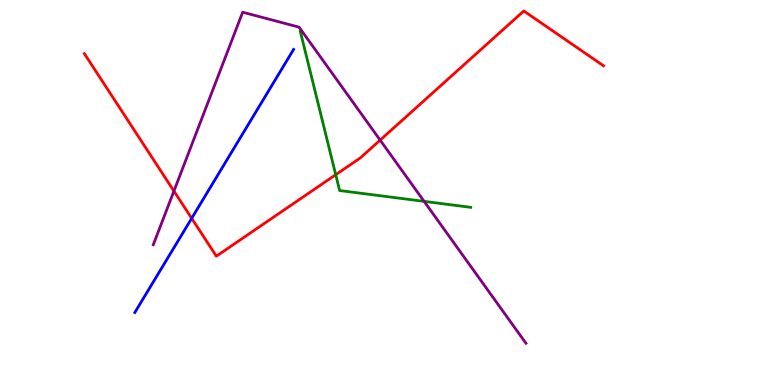[{'lines': ['blue', 'red'], 'intersections': [{'x': 2.47, 'y': 4.33}]}, {'lines': ['green', 'red'], 'intersections': [{'x': 4.33, 'y': 5.46}]}, {'lines': ['purple', 'red'], 'intersections': [{'x': 2.24, 'y': 5.04}, {'x': 4.91, 'y': 6.36}]}, {'lines': ['blue', 'green'], 'intersections': []}, {'lines': ['blue', 'purple'], 'intersections': []}, {'lines': ['green', 'purple'], 'intersections': [{'x': 5.47, 'y': 4.77}]}]